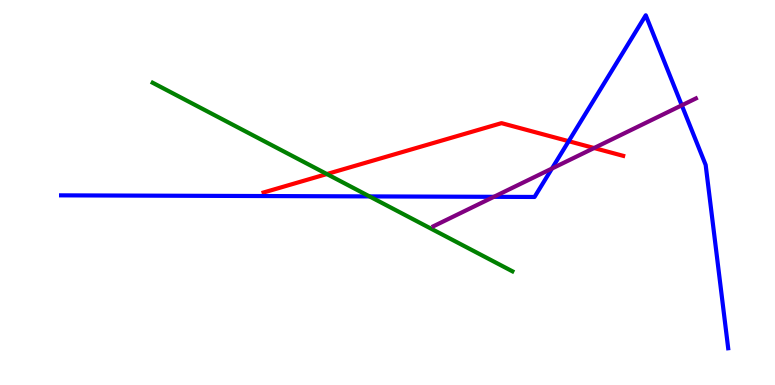[{'lines': ['blue', 'red'], 'intersections': [{'x': 7.34, 'y': 6.33}]}, {'lines': ['green', 'red'], 'intersections': [{'x': 4.22, 'y': 5.48}]}, {'lines': ['purple', 'red'], 'intersections': [{'x': 7.67, 'y': 6.16}]}, {'lines': ['blue', 'green'], 'intersections': [{'x': 4.77, 'y': 4.9}]}, {'lines': ['blue', 'purple'], 'intersections': [{'x': 6.37, 'y': 4.89}, {'x': 7.12, 'y': 5.62}, {'x': 8.8, 'y': 7.26}]}, {'lines': ['green', 'purple'], 'intersections': []}]